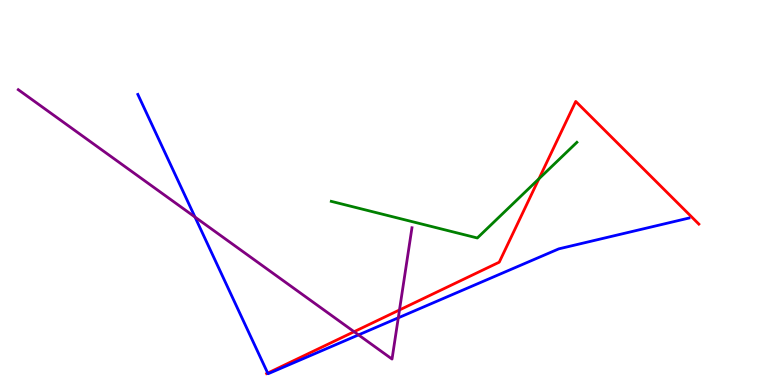[{'lines': ['blue', 'red'], 'intersections': [{'x': 3.45, 'y': 0.31}]}, {'lines': ['green', 'red'], 'intersections': [{'x': 6.95, 'y': 5.36}]}, {'lines': ['purple', 'red'], 'intersections': [{'x': 4.57, 'y': 1.38}, {'x': 5.15, 'y': 1.95}]}, {'lines': ['blue', 'green'], 'intersections': []}, {'lines': ['blue', 'purple'], 'intersections': [{'x': 2.52, 'y': 4.36}, {'x': 4.63, 'y': 1.3}, {'x': 5.14, 'y': 1.75}]}, {'lines': ['green', 'purple'], 'intersections': []}]